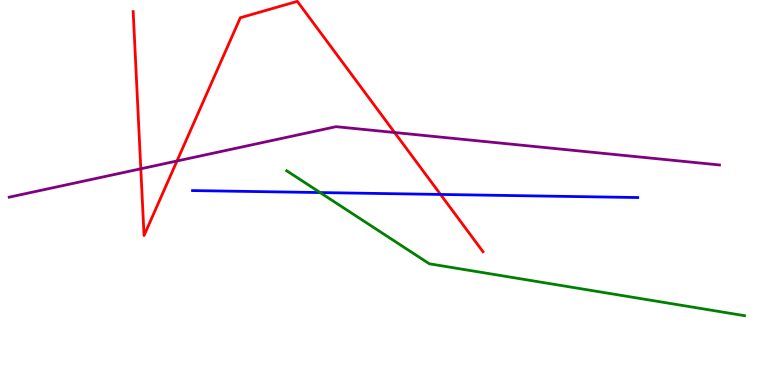[{'lines': ['blue', 'red'], 'intersections': [{'x': 5.68, 'y': 4.95}]}, {'lines': ['green', 'red'], 'intersections': []}, {'lines': ['purple', 'red'], 'intersections': [{'x': 1.82, 'y': 5.62}, {'x': 2.28, 'y': 5.82}, {'x': 5.09, 'y': 6.56}]}, {'lines': ['blue', 'green'], 'intersections': [{'x': 4.13, 'y': 5.0}]}, {'lines': ['blue', 'purple'], 'intersections': []}, {'lines': ['green', 'purple'], 'intersections': []}]